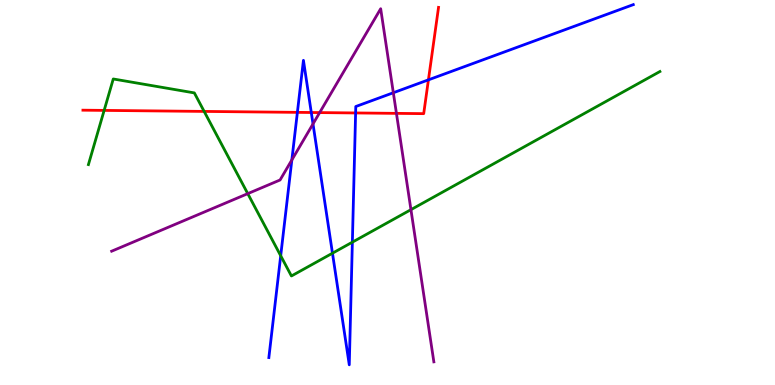[{'lines': ['blue', 'red'], 'intersections': [{'x': 3.84, 'y': 7.08}, {'x': 4.02, 'y': 7.08}, {'x': 4.59, 'y': 7.07}, {'x': 5.53, 'y': 7.93}]}, {'lines': ['green', 'red'], 'intersections': [{'x': 1.34, 'y': 7.13}, {'x': 2.63, 'y': 7.11}]}, {'lines': ['purple', 'red'], 'intersections': [{'x': 4.12, 'y': 7.08}, {'x': 5.12, 'y': 7.06}]}, {'lines': ['blue', 'green'], 'intersections': [{'x': 3.62, 'y': 3.36}, {'x': 4.29, 'y': 3.42}, {'x': 4.55, 'y': 3.71}]}, {'lines': ['blue', 'purple'], 'intersections': [{'x': 3.77, 'y': 5.85}, {'x': 4.04, 'y': 6.78}, {'x': 5.08, 'y': 7.59}]}, {'lines': ['green', 'purple'], 'intersections': [{'x': 3.2, 'y': 4.97}, {'x': 5.3, 'y': 4.55}]}]